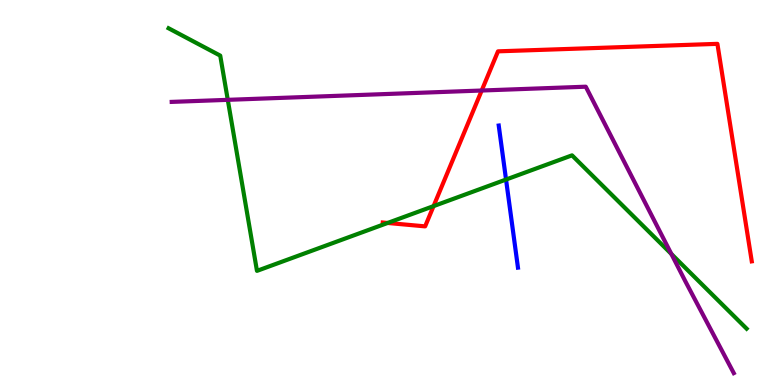[{'lines': ['blue', 'red'], 'intersections': []}, {'lines': ['green', 'red'], 'intersections': [{'x': 5.0, 'y': 4.21}, {'x': 5.59, 'y': 4.65}]}, {'lines': ['purple', 'red'], 'intersections': [{'x': 6.22, 'y': 7.65}]}, {'lines': ['blue', 'green'], 'intersections': [{'x': 6.53, 'y': 5.34}]}, {'lines': ['blue', 'purple'], 'intersections': []}, {'lines': ['green', 'purple'], 'intersections': [{'x': 2.94, 'y': 7.41}, {'x': 8.66, 'y': 3.4}]}]